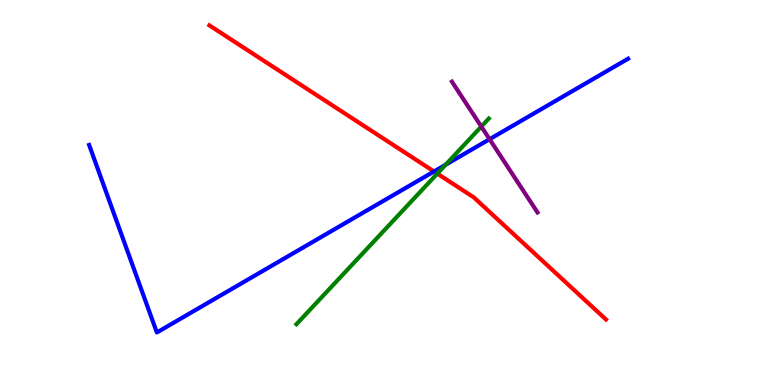[{'lines': ['blue', 'red'], 'intersections': [{'x': 5.6, 'y': 5.55}]}, {'lines': ['green', 'red'], 'intersections': [{'x': 5.64, 'y': 5.49}]}, {'lines': ['purple', 'red'], 'intersections': []}, {'lines': ['blue', 'green'], 'intersections': [{'x': 5.75, 'y': 5.72}]}, {'lines': ['blue', 'purple'], 'intersections': [{'x': 6.32, 'y': 6.38}]}, {'lines': ['green', 'purple'], 'intersections': [{'x': 6.21, 'y': 6.71}]}]